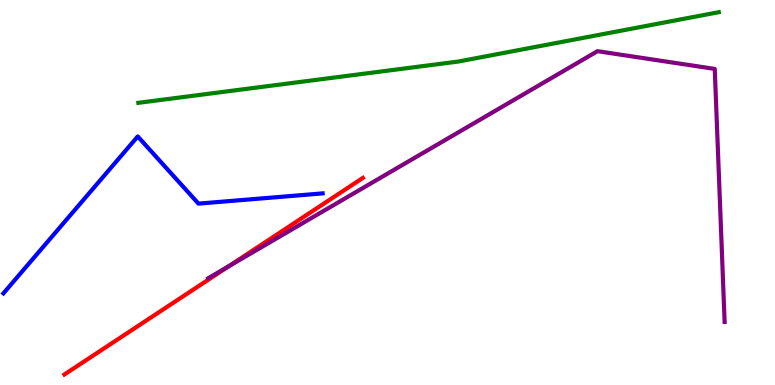[{'lines': ['blue', 'red'], 'intersections': []}, {'lines': ['green', 'red'], 'intersections': []}, {'lines': ['purple', 'red'], 'intersections': [{'x': 2.95, 'y': 3.08}]}, {'lines': ['blue', 'green'], 'intersections': []}, {'lines': ['blue', 'purple'], 'intersections': []}, {'lines': ['green', 'purple'], 'intersections': []}]